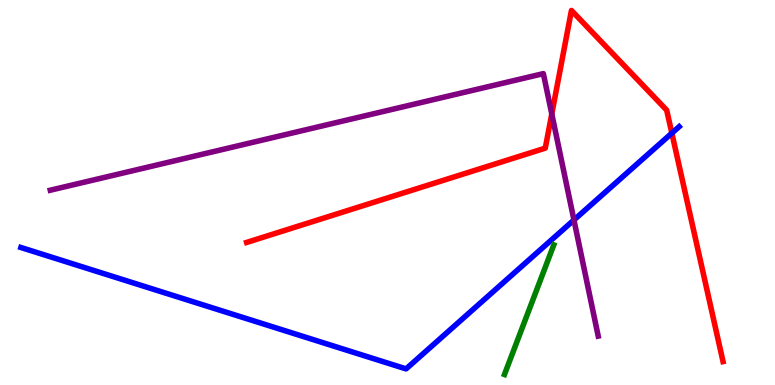[{'lines': ['blue', 'red'], 'intersections': [{'x': 8.67, 'y': 6.54}]}, {'lines': ['green', 'red'], 'intersections': []}, {'lines': ['purple', 'red'], 'intersections': [{'x': 7.12, 'y': 7.04}]}, {'lines': ['blue', 'green'], 'intersections': []}, {'lines': ['blue', 'purple'], 'intersections': [{'x': 7.41, 'y': 4.29}]}, {'lines': ['green', 'purple'], 'intersections': []}]